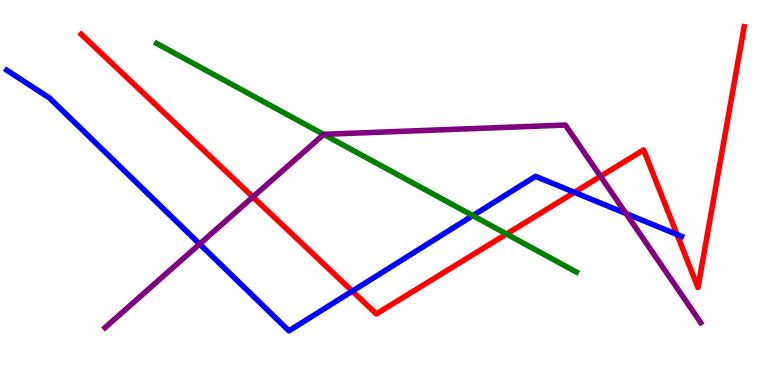[{'lines': ['blue', 'red'], 'intersections': [{'x': 4.55, 'y': 2.44}, {'x': 7.41, 'y': 5.0}, {'x': 8.74, 'y': 3.91}]}, {'lines': ['green', 'red'], 'intersections': [{'x': 6.54, 'y': 3.92}]}, {'lines': ['purple', 'red'], 'intersections': [{'x': 3.26, 'y': 4.88}, {'x': 7.75, 'y': 5.42}]}, {'lines': ['blue', 'green'], 'intersections': [{'x': 6.1, 'y': 4.4}]}, {'lines': ['blue', 'purple'], 'intersections': [{'x': 2.58, 'y': 3.66}, {'x': 8.08, 'y': 4.45}]}, {'lines': ['green', 'purple'], 'intersections': [{'x': 4.18, 'y': 6.51}]}]